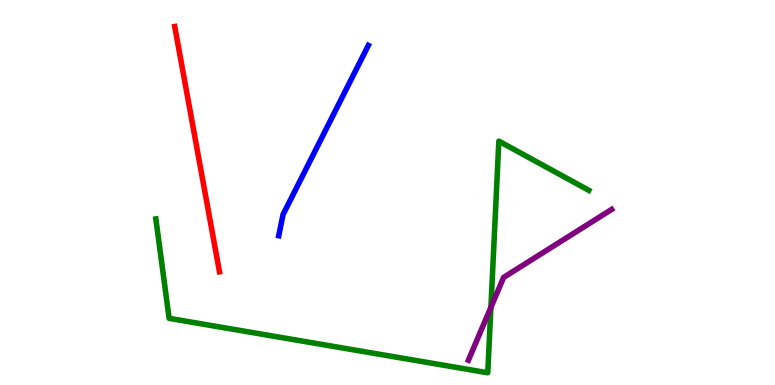[{'lines': ['blue', 'red'], 'intersections': []}, {'lines': ['green', 'red'], 'intersections': []}, {'lines': ['purple', 'red'], 'intersections': []}, {'lines': ['blue', 'green'], 'intersections': []}, {'lines': ['blue', 'purple'], 'intersections': []}, {'lines': ['green', 'purple'], 'intersections': [{'x': 6.33, 'y': 2.02}]}]